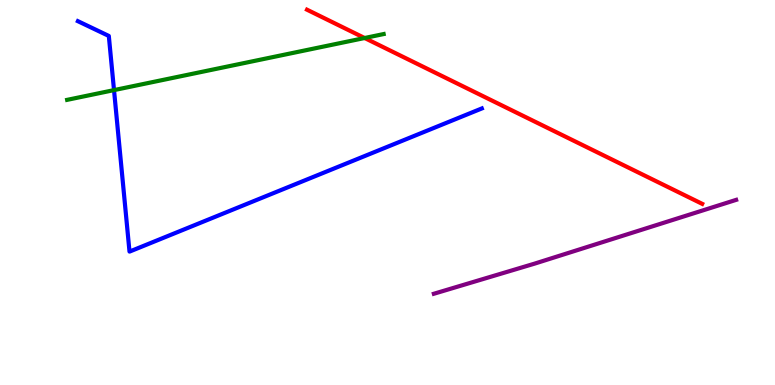[{'lines': ['blue', 'red'], 'intersections': []}, {'lines': ['green', 'red'], 'intersections': [{'x': 4.7, 'y': 9.01}]}, {'lines': ['purple', 'red'], 'intersections': []}, {'lines': ['blue', 'green'], 'intersections': [{'x': 1.47, 'y': 7.66}]}, {'lines': ['blue', 'purple'], 'intersections': []}, {'lines': ['green', 'purple'], 'intersections': []}]